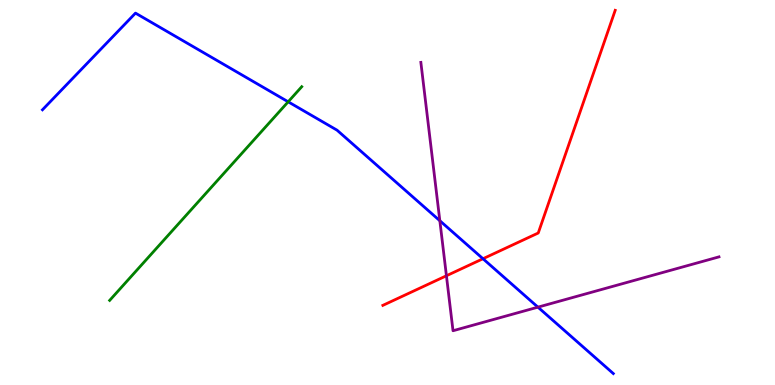[{'lines': ['blue', 'red'], 'intersections': [{'x': 6.23, 'y': 3.28}]}, {'lines': ['green', 'red'], 'intersections': []}, {'lines': ['purple', 'red'], 'intersections': [{'x': 5.76, 'y': 2.84}]}, {'lines': ['blue', 'green'], 'intersections': [{'x': 3.72, 'y': 7.36}]}, {'lines': ['blue', 'purple'], 'intersections': [{'x': 5.68, 'y': 4.27}, {'x': 6.94, 'y': 2.02}]}, {'lines': ['green', 'purple'], 'intersections': []}]